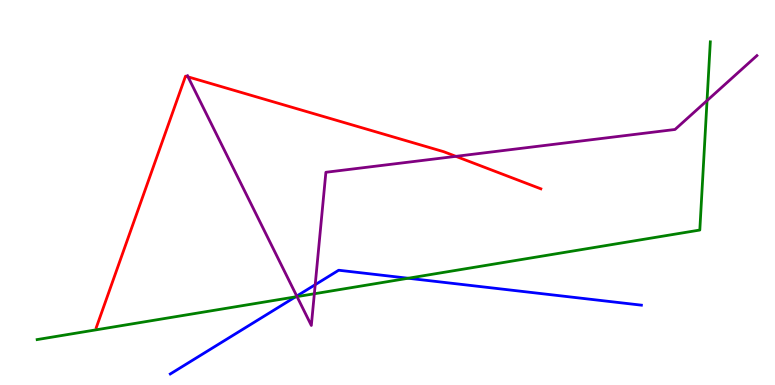[{'lines': ['blue', 'red'], 'intersections': []}, {'lines': ['green', 'red'], 'intersections': []}, {'lines': ['purple', 'red'], 'intersections': [{'x': 2.43, 'y': 8.0}, {'x': 5.88, 'y': 5.94}]}, {'lines': ['blue', 'green'], 'intersections': [{'x': 3.81, 'y': 2.29}, {'x': 5.27, 'y': 2.77}]}, {'lines': ['blue', 'purple'], 'intersections': [{'x': 3.83, 'y': 2.31}, {'x': 4.07, 'y': 2.61}]}, {'lines': ['green', 'purple'], 'intersections': [{'x': 3.83, 'y': 2.3}, {'x': 4.06, 'y': 2.37}, {'x': 9.12, 'y': 7.39}]}]